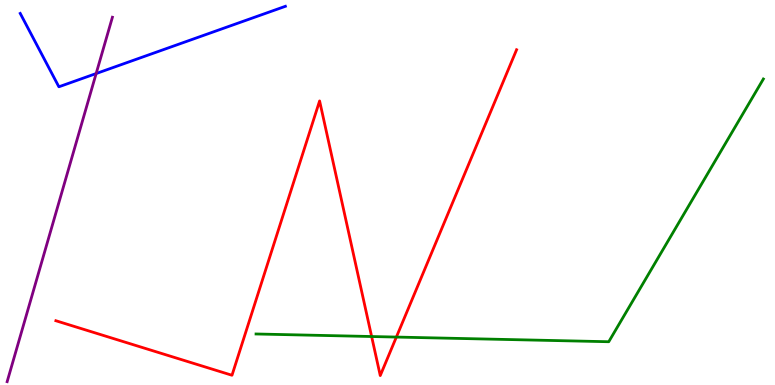[{'lines': ['blue', 'red'], 'intersections': []}, {'lines': ['green', 'red'], 'intersections': [{'x': 4.8, 'y': 1.26}, {'x': 5.11, 'y': 1.25}]}, {'lines': ['purple', 'red'], 'intersections': []}, {'lines': ['blue', 'green'], 'intersections': []}, {'lines': ['blue', 'purple'], 'intersections': [{'x': 1.24, 'y': 8.09}]}, {'lines': ['green', 'purple'], 'intersections': []}]